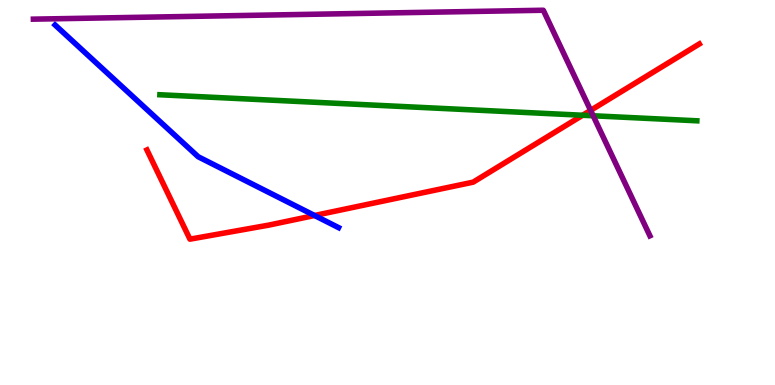[{'lines': ['blue', 'red'], 'intersections': [{'x': 4.06, 'y': 4.4}]}, {'lines': ['green', 'red'], 'intersections': [{'x': 7.52, 'y': 7.01}]}, {'lines': ['purple', 'red'], 'intersections': [{'x': 7.62, 'y': 7.13}]}, {'lines': ['blue', 'green'], 'intersections': []}, {'lines': ['blue', 'purple'], 'intersections': []}, {'lines': ['green', 'purple'], 'intersections': [{'x': 7.65, 'y': 6.99}]}]